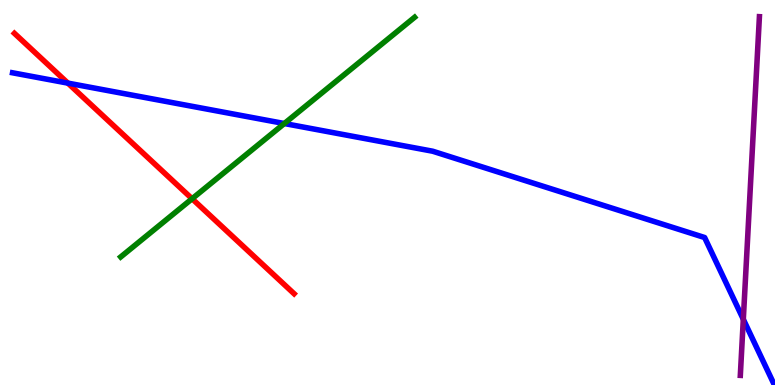[{'lines': ['blue', 'red'], 'intersections': [{'x': 0.876, 'y': 7.84}]}, {'lines': ['green', 'red'], 'intersections': [{'x': 2.48, 'y': 4.84}]}, {'lines': ['purple', 'red'], 'intersections': []}, {'lines': ['blue', 'green'], 'intersections': [{'x': 3.67, 'y': 6.79}]}, {'lines': ['blue', 'purple'], 'intersections': [{'x': 9.59, 'y': 1.71}]}, {'lines': ['green', 'purple'], 'intersections': []}]